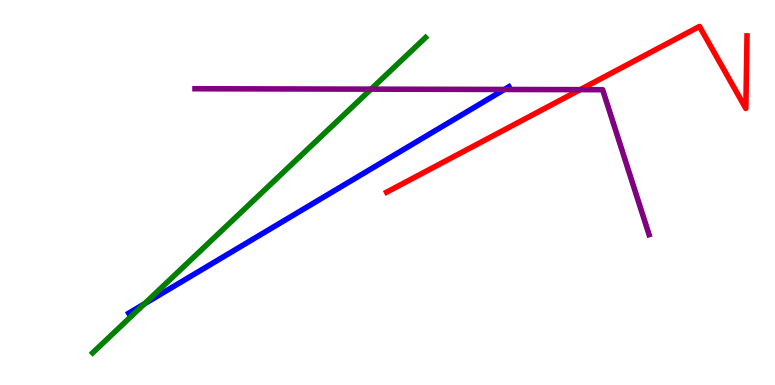[{'lines': ['blue', 'red'], 'intersections': []}, {'lines': ['green', 'red'], 'intersections': []}, {'lines': ['purple', 'red'], 'intersections': [{'x': 7.49, 'y': 7.67}]}, {'lines': ['blue', 'green'], 'intersections': [{'x': 1.86, 'y': 2.11}]}, {'lines': ['blue', 'purple'], 'intersections': [{'x': 6.51, 'y': 7.68}]}, {'lines': ['green', 'purple'], 'intersections': [{'x': 4.79, 'y': 7.68}]}]